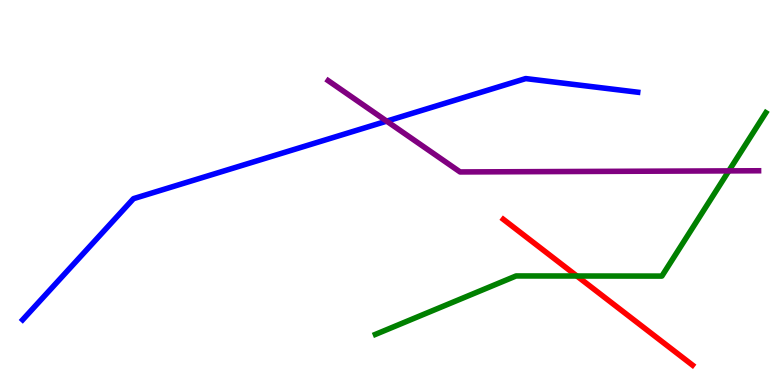[{'lines': ['blue', 'red'], 'intersections': []}, {'lines': ['green', 'red'], 'intersections': [{'x': 7.44, 'y': 2.83}]}, {'lines': ['purple', 'red'], 'intersections': []}, {'lines': ['blue', 'green'], 'intersections': []}, {'lines': ['blue', 'purple'], 'intersections': [{'x': 4.99, 'y': 6.85}]}, {'lines': ['green', 'purple'], 'intersections': [{'x': 9.4, 'y': 5.56}]}]